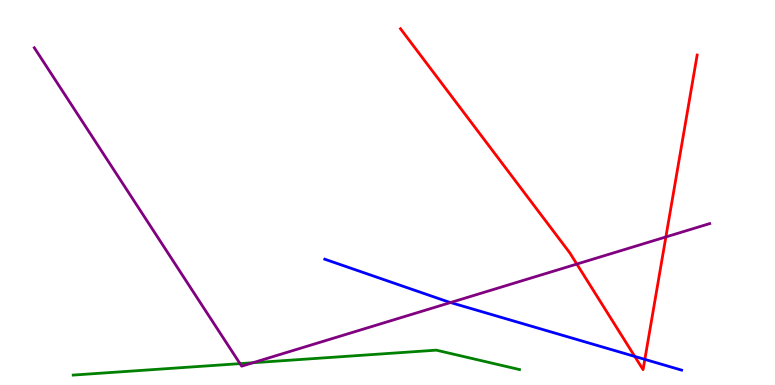[{'lines': ['blue', 'red'], 'intersections': [{'x': 8.19, 'y': 0.742}, {'x': 8.32, 'y': 0.666}]}, {'lines': ['green', 'red'], 'intersections': []}, {'lines': ['purple', 'red'], 'intersections': [{'x': 7.44, 'y': 3.14}, {'x': 8.59, 'y': 3.85}]}, {'lines': ['blue', 'green'], 'intersections': []}, {'lines': ['blue', 'purple'], 'intersections': [{'x': 5.81, 'y': 2.14}]}, {'lines': ['green', 'purple'], 'intersections': [{'x': 3.1, 'y': 0.555}, {'x': 3.26, 'y': 0.578}]}]